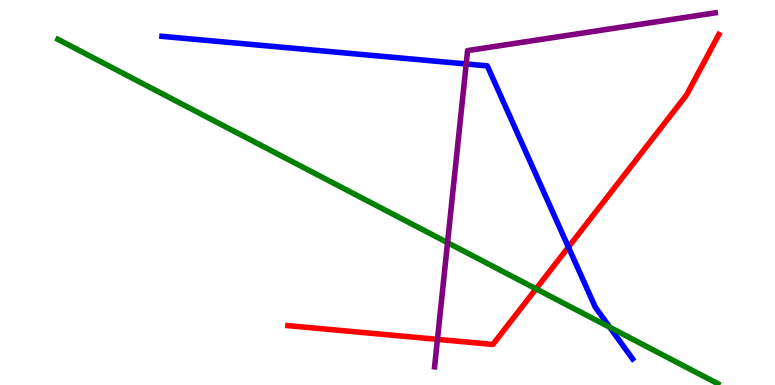[{'lines': ['blue', 'red'], 'intersections': [{'x': 7.33, 'y': 3.58}]}, {'lines': ['green', 'red'], 'intersections': [{'x': 6.92, 'y': 2.5}]}, {'lines': ['purple', 'red'], 'intersections': [{'x': 5.64, 'y': 1.19}]}, {'lines': ['blue', 'green'], 'intersections': [{'x': 7.87, 'y': 1.5}]}, {'lines': ['blue', 'purple'], 'intersections': [{'x': 6.02, 'y': 8.34}]}, {'lines': ['green', 'purple'], 'intersections': [{'x': 5.77, 'y': 3.7}]}]